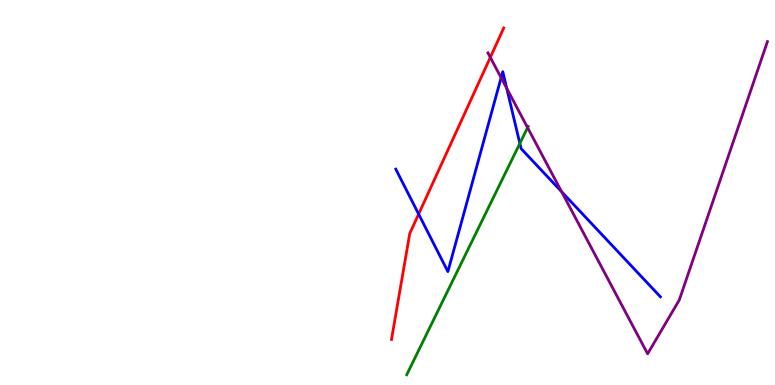[{'lines': ['blue', 'red'], 'intersections': [{'x': 5.4, 'y': 4.44}]}, {'lines': ['green', 'red'], 'intersections': []}, {'lines': ['purple', 'red'], 'intersections': [{'x': 6.33, 'y': 8.51}]}, {'lines': ['blue', 'green'], 'intersections': [{'x': 6.71, 'y': 6.27}]}, {'lines': ['blue', 'purple'], 'intersections': [{'x': 6.47, 'y': 7.98}, {'x': 6.54, 'y': 7.71}, {'x': 7.25, 'y': 5.02}]}, {'lines': ['green', 'purple'], 'intersections': [{'x': 6.81, 'y': 6.69}]}]